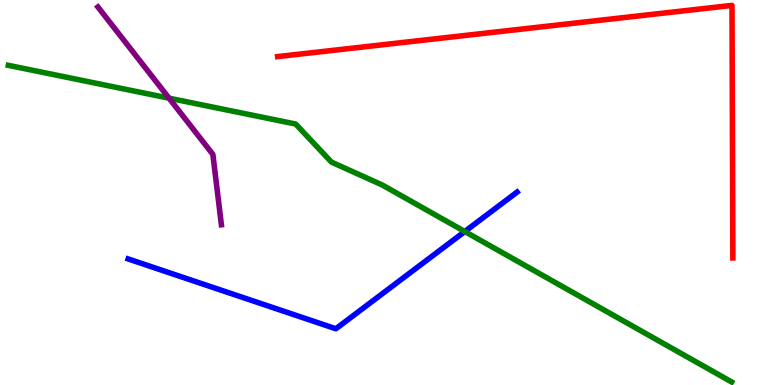[{'lines': ['blue', 'red'], 'intersections': []}, {'lines': ['green', 'red'], 'intersections': []}, {'lines': ['purple', 'red'], 'intersections': []}, {'lines': ['blue', 'green'], 'intersections': [{'x': 6.0, 'y': 3.99}]}, {'lines': ['blue', 'purple'], 'intersections': []}, {'lines': ['green', 'purple'], 'intersections': [{'x': 2.18, 'y': 7.45}]}]